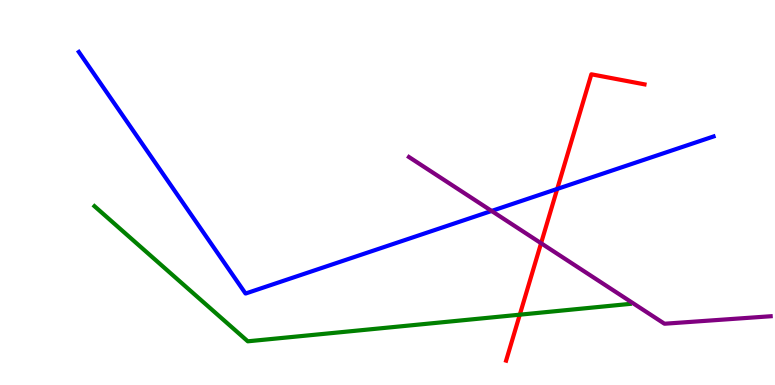[{'lines': ['blue', 'red'], 'intersections': [{'x': 7.19, 'y': 5.09}]}, {'lines': ['green', 'red'], 'intersections': [{'x': 6.71, 'y': 1.83}]}, {'lines': ['purple', 'red'], 'intersections': [{'x': 6.98, 'y': 3.68}]}, {'lines': ['blue', 'green'], 'intersections': []}, {'lines': ['blue', 'purple'], 'intersections': [{'x': 6.34, 'y': 4.52}]}, {'lines': ['green', 'purple'], 'intersections': []}]